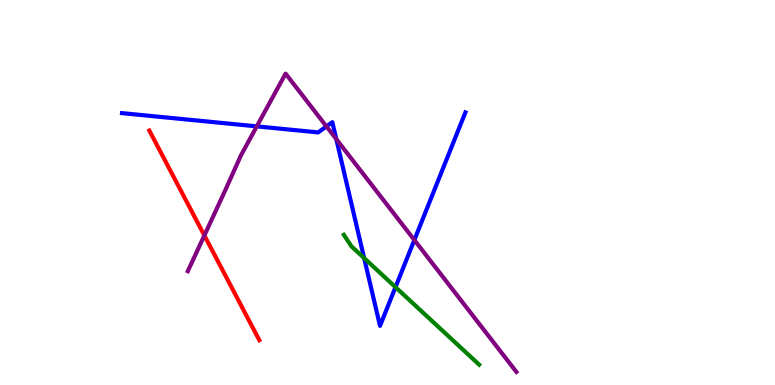[{'lines': ['blue', 'red'], 'intersections': []}, {'lines': ['green', 'red'], 'intersections': []}, {'lines': ['purple', 'red'], 'intersections': [{'x': 2.64, 'y': 3.88}]}, {'lines': ['blue', 'green'], 'intersections': [{'x': 4.7, 'y': 3.3}, {'x': 5.1, 'y': 2.54}]}, {'lines': ['blue', 'purple'], 'intersections': [{'x': 3.31, 'y': 6.72}, {'x': 4.21, 'y': 6.72}, {'x': 4.34, 'y': 6.39}, {'x': 5.35, 'y': 3.77}]}, {'lines': ['green', 'purple'], 'intersections': []}]